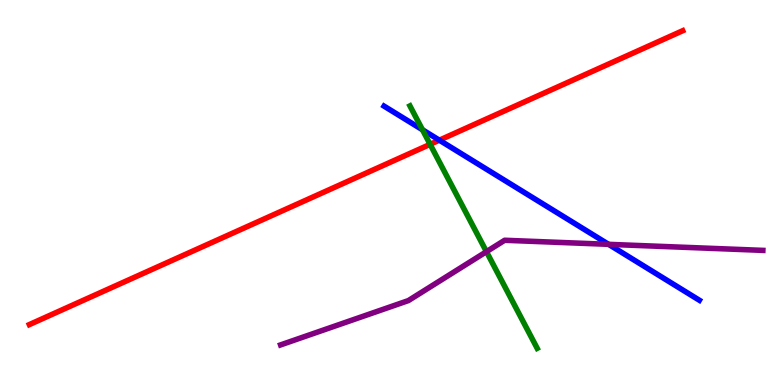[{'lines': ['blue', 'red'], 'intersections': [{'x': 5.67, 'y': 6.36}]}, {'lines': ['green', 'red'], 'intersections': [{'x': 5.55, 'y': 6.25}]}, {'lines': ['purple', 'red'], 'intersections': []}, {'lines': ['blue', 'green'], 'intersections': [{'x': 5.45, 'y': 6.63}]}, {'lines': ['blue', 'purple'], 'intersections': [{'x': 7.85, 'y': 3.65}]}, {'lines': ['green', 'purple'], 'intersections': [{'x': 6.28, 'y': 3.46}]}]